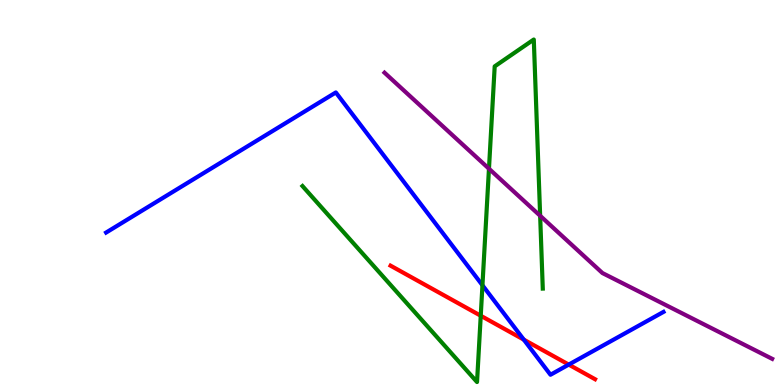[{'lines': ['blue', 'red'], 'intersections': [{'x': 6.76, 'y': 1.18}, {'x': 7.34, 'y': 0.53}]}, {'lines': ['green', 'red'], 'intersections': [{'x': 6.2, 'y': 1.8}]}, {'lines': ['purple', 'red'], 'intersections': []}, {'lines': ['blue', 'green'], 'intersections': [{'x': 6.23, 'y': 2.59}]}, {'lines': ['blue', 'purple'], 'intersections': []}, {'lines': ['green', 'purple'], 'intersections': [{'x': 6.31, 'y': 5.62}, {'x': 6.97, 'y': 4.4}]}]